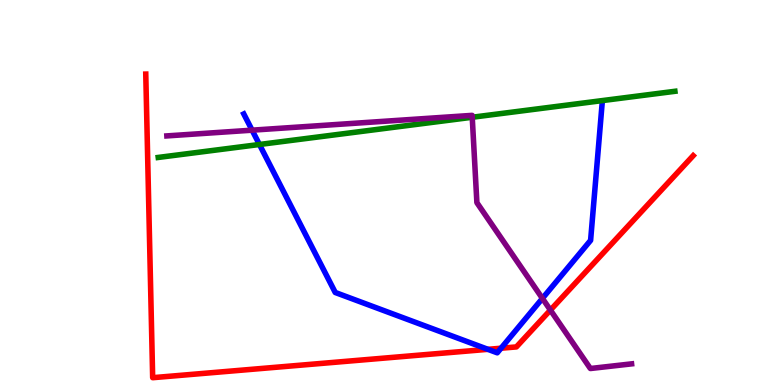[{'lines': ['blue', 'red'], 'intersections': [{'x': 6.3, 'y': 0.927}, {'x': 6.47, 'y': 0.955}]}, {'lines': ['green', 'red'], 'intersections': []}, {'lines': ['purple', 'red'], 'intersections': [{'x': 7.1, 'y': 1.95}]}, {'lines': ['blue', 'green'], 'intersections': [{'x': 3.35, 'y': 6.25}]}, {'lines': ['blue', 'purple'], 'intersections': [{'x': 3.25, 'y': 6.62}, {'x': 7.0, 'y': 2.25}]}, {'lines': ['green', 'purple'], 'intersections': [{'x': 6.09, 'y': 6.95}]}]